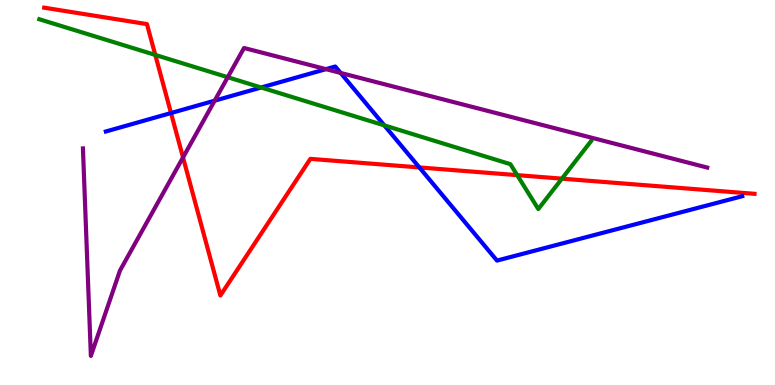[{'lines': ['blue', 'red'], 'intersections': [{'x': 2.21, 'y': 7.06}, {'x': 5.41, 'y': 5.65}]}, {'lines': ['green', 'red'], 'intersections': [{'x': 2.0, 'y': 8.57}, {'x': 6.67, 'y': 5.45}, {'x': 7.25, 'y': 5.36}]}, {'lines': ['purple', 'red'], 'intersections': [{'x': 2.36, 'y': 5.91}]}, {'lines': ['blue', 'green'], 'intersections': [{'x': 3.37, 'y': 7.73}, {'x': 4.96, 'y': 6.74}]}, {'lines': ['blue', 'purple'], 'intersections': [{'x': 2.77, 'y': 7.39}, {'x': 4.21, 'y': 8.2}, {'x': 4.4, 'y': 8.11}]}, {'lines': ['green', 'purple'], 'intersections': [{'x': 2.94, 'y': 7.99}]}]